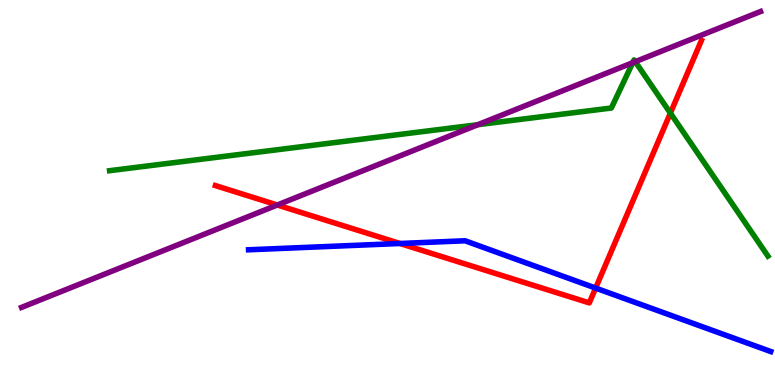[{'lines': ['blue', 'red'], 'intersections': [{'x': 5.16, 'y': 3.68}, {'x': 7.69, 'y': 2.52}]}, {'lines': ['green', 'red'], 'intersections': [{'x': 8.65, 'y': 7.06}]}, {'lines': ['purple', 'red'], 'intersections': [{'x': 3.58, 'y': 4.68}]}, {'lines': ['blue', 'green'], 'intersections': []}, {'lines': ['blue', 'purple'], 'intersections': []}, {'lines': ['green', 'purple'], 'intersections': [{'x': 6.17, 'y': 6.76}, {'x': 8.16, 'y': 8.37}, {'x': 8.2, 'y': 8.4}]}]